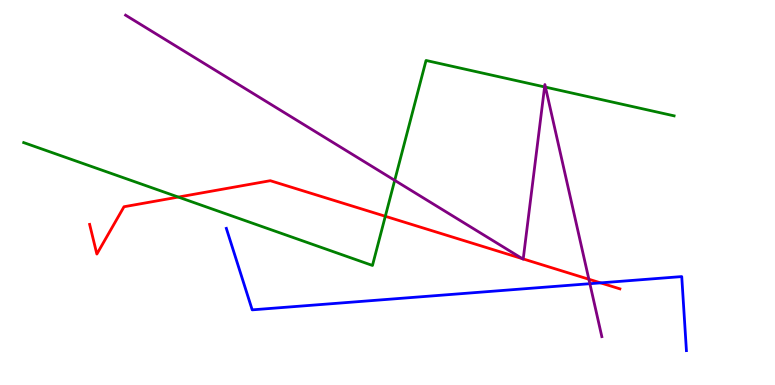[{'lines': ['blue', 'red'], 'intersections': [{'x': 7.75, 'y': 2.65}]}, {'lines': ['green', 'red'], 'intersections': [{'x': 2.3, 'y': 4.88}, {'x': 4.97, 'y': 4.38}]}, {'lines': ['purple', 'red'], 'intersections': [{'x': 6.74, 'y': 3.28}, {'x': 6.75, 'y': 3.27}, {'x': 7.6, 'y': 2.75}]}, {'lines': ['blue', 'green'], 'intersections': []}, {'lines': ['blue', 'purple'], 'intersections': [{'x': 7.61, 'y': 2.63}]}, {'lines': ['green', 'purple'], 'intersections': [{'x': 5.09, 'y': 5.32}, {'x': 7.03, 'y': 7.74}, {'x': 7.04, 'y': 7.74}]}]